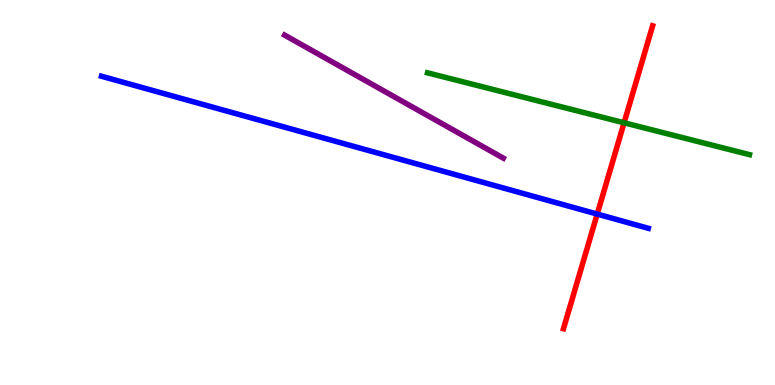[{'lines': ['blue', 'red'], 'intersections': [{'x': 7.71, 'y': 4.44}]}, {'lines': ['green', 'red'], 'intersections': [{'x': 8.05, 'y': 6.81}]}, {'lines': ['purple', 'red'], 'intersections': []}, {'lines': ['blue', 'green'], 'intersections': []}, {'lines': ['blue', 'purple'], 'intersections': []}, {'lines': ['green', 'purple'], 'intersections': []}]